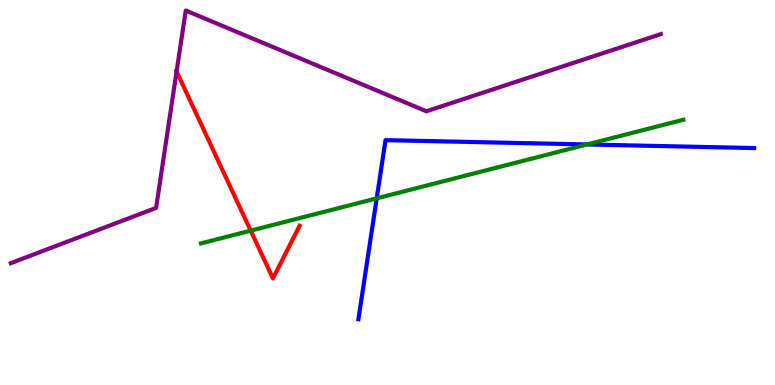[{'lines': ['blue', 'red'], 'intersections': []}, {'lines': ['green', 'red'], 'intersections': [{'x': 3.23, 'y': 4.01}]}, {'lines': ['purple', 'red'], 'intersections': [{'x': 2.28, 'y': 8.14}]}, {'lines': ['blue', 'green'], 'intersections': [{'x': 4.86, 'y': 4.85}, {'x': 7.57, 'y': 6.25}]}, {'lines': ['blue', 'purple'], 'intersections': []}, {'lines': ['green', 'purple'], 'intersections': []}]